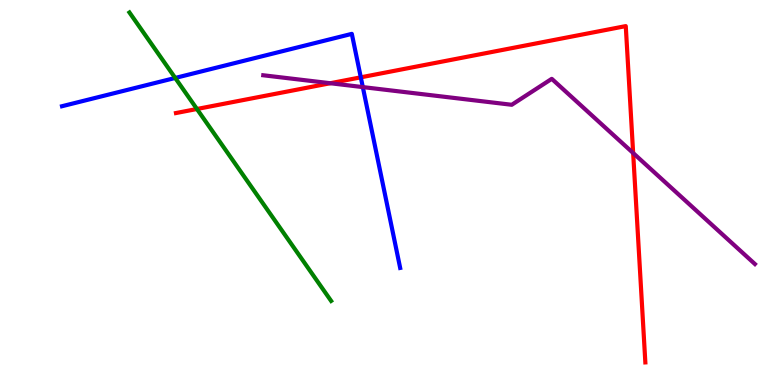[{'lines': ['blue', 'red'], 'intersections': [{'x': 4.66, 'y': 7.99}]}, {'lines': ['green', 'red'], 'intersections': [{'x': 2.54, 'y': 7.17}]}, {'lines': ['purple', 'red'], 'intersections': [{'x': 4.26, 'y': 7.84}, {'x': 8.17, 'y': 6.03}]}, {'lines': ['blue', 'green'], 'intersections': [{'x': 2.26, 'y': 7.98}]}, {'lines': ['blue', 'purple'], 'intersections': [{'x': 4.68, 'y': 7.74}]}, {'lines': ['green', 'purple'], 'intersections': []}]